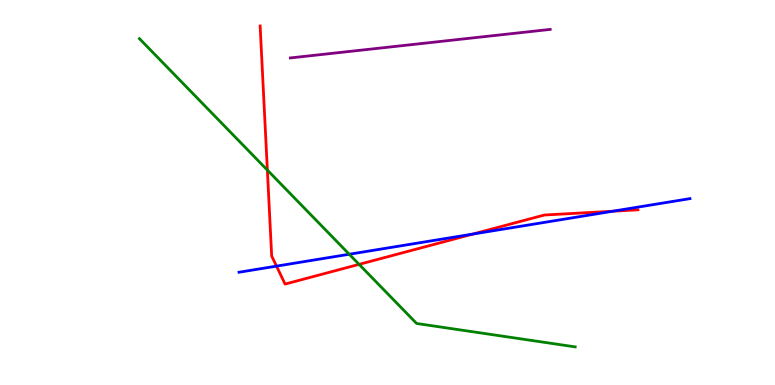[{'lines': ['blue', 'red'], 'intersections': [{'x': 3.57, 'y': 3.09}, {'x': 6.1, 'y': 3.92}, {'x': 7.91, 'y': 4.51}]}, {'lines': ['green', 'red'], 'intersections': [{'x': 3.45, 'y': 5.58}, {'x': 4.63, 'y': 3.13}]}, {'lines': ['purple', 'red'], 'intersections': []}, {'lines': ['blue', 'green'], 'intersections': [{'x': 4.51, 'y': 3.4}]}, {'lines': ['blue', 'purple'], 'intersections': []}, {'lines': ['green', 'purple'], 'intersections': []}]